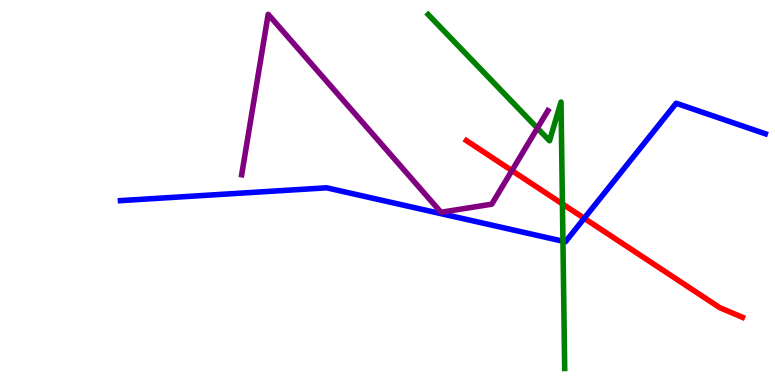[{'lines': ['blue', 'red'], 'intersections': [{'x': 7.54, 'y': 4.33}]}, {'lines': ['green', 'red'], 'intersections': [{'x': 7.26, 'y': 4.7}]}, {'lines': ['purple', 'red'], 'intersections': [{'x': 6.61, 'y': 5.57}]}, {'lines': ['blue', 'green'], 'intersections': [{'x': 7.26, 'y': 3.73}]}, {'lines': ['blue', 'purple'], 'intersections': []}, {'lines': ['green', 'purple'], 'intersections': [{'x': 6.93, 'y': 6.67}]}]